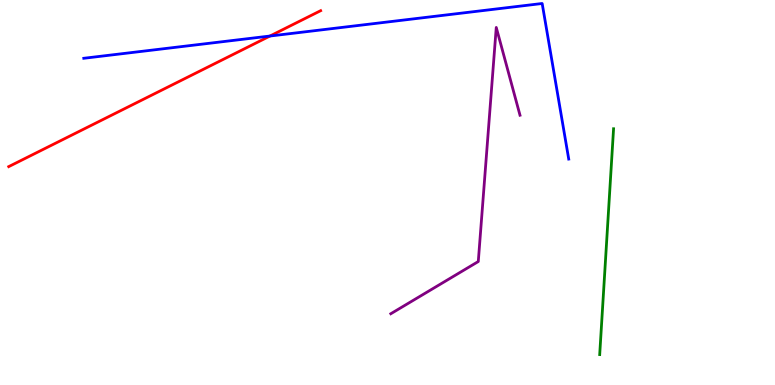[{'lines': ['blue', 'red'], 'intersections': [{'x': 3.48, 'y': 9.06}]}, {'lines': ['green', 'red'], 'intersections': []}, {'lines': ['purple', 'red'], 'intersections': []}, {'lines': ['blue', 'green'], 'intersections': []}, {'lines': ['blue', 'purple'], 'intersections': []}, {'lines': ['green', 'purple'], 'intersections': []}]